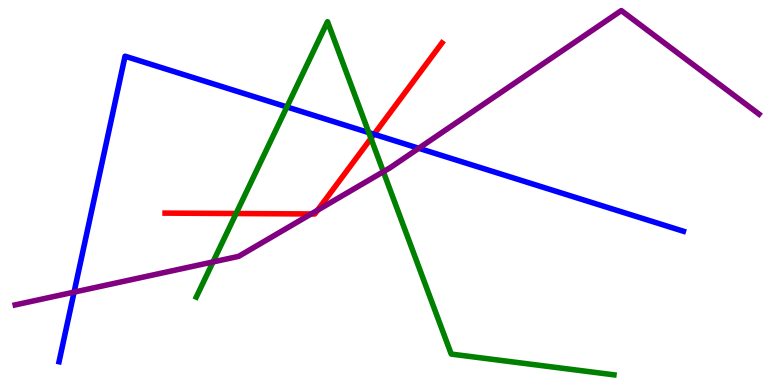[{'lines': ['blue', 'red'], 'intersections': [{'x': 4.83, 'y': 6.51}]}, {'lines': ['green', 'red'], 'intersections': [{'x': 3.05, 'y': 4.45}, {'x': 4.79, 'y': 6.4}]}, {'lines': ['purple', 'red'], 'intersections': [{'x': 4.01, 'y': 4.44}, {'x': 4.1, 'y': 4.54}]}, {'lines': ['blue', 'green'], 'intersections': [{'x': 3.7, 'y': 7.22}, {'x': 4.76, 'y': 6.56}]}, {'lines': ['blue', 'purple'], 'intersections': [{'x': 0.956, 'y': 2.41}, {'x': 5.4, 'y': 6.15}]}, {'lines': ['green', 'purple'], 'intersections': [{'x': 2.75, 'y': 3.2}, {'x': 4.95, 'y': 5.54}]}]